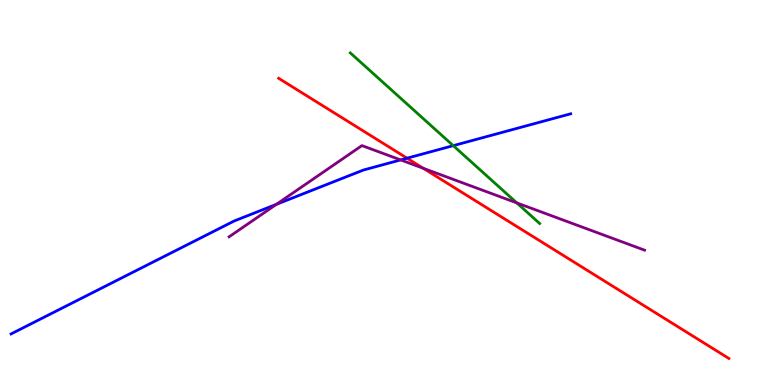[{'lines': ['blue', 'red'], 'intersections': [{'x': 5.25, 'y': 5.89}]}, {'lines': ['green', 'red'], 'intersections': []}, {'lines': ['purple', 'red'], 'intersections': [{'x': 5.46, 'y': 5.63}]}, {'lines': ['blue', 'green'], 'intersections': [{'x': 5.85, 'y': 6.22}]}, {'lines': ['blue', 'purple'], 'intersections': [{'x': 3.57, 'y': 4.69}, {'x': 5.17, 'y': 5.85}]}, {'lines': ['green', 'purple'], 'intersections': [{'x': 6.67, 'y': 4.73}]}]